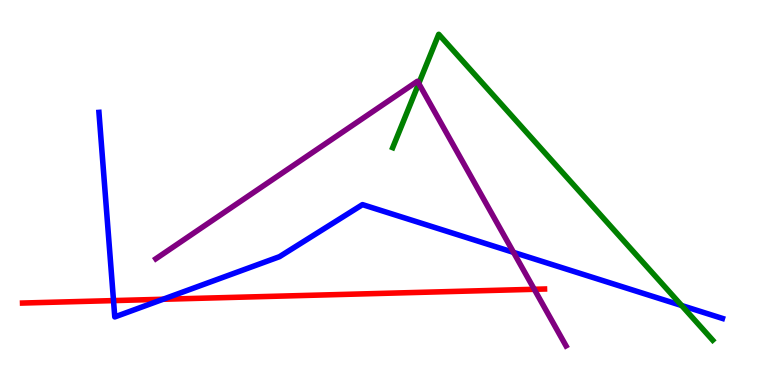[{'lines': ['blue', 'red'], 'intersections': [{'x': 1.46, 'y': 2.19}, {'x': 2.1, 'y': 2.23}]}, {'lines': ['green', 'red'], 'intersections': []}, {'lines': ['purple', 'red'], 'intersections': [{'x': 6.89, 'y': 2.49}]}, {'lines': ['blue', 'green'], 'intersections': [{'x': 8.8, 'y': 2.06}]}, {'lines': ['blue', 'purple'], 'intersections': [{'x': 6.63, 'y': 3.44}]}, {'lines': ['green', 'purple'], 'intersections': [{'x': 5.4, 'y': 7.83}]}]